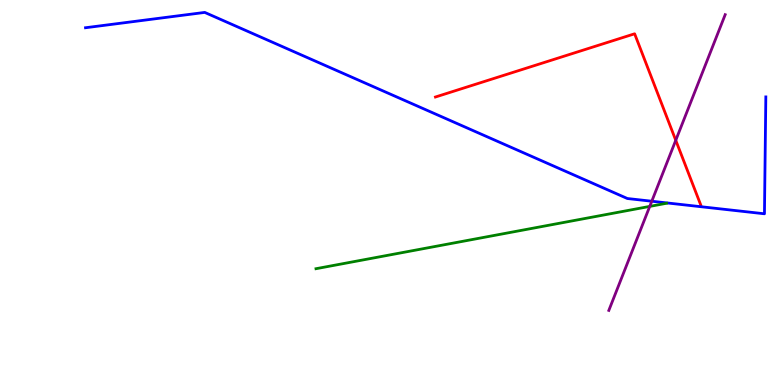[{'lines': ['blue', 'red'], 'intersections': []}, {'lines': ['green', 'red'], 'intersections': []}, {'lines': ['purple', 'red'], 'intersections': [{'x': 8.72, 'y': 6.36}]}, {'lines': ['blue', 'green'], 'intersections': []}, {'lines': ['blue', 'purple'], 'intersections': [{'x': 8.41, 'y': 4.77}]}, {'lines': ['green', 'purple'], 'intersections': [{'x': 8.38, 'y': 4.64}]}]